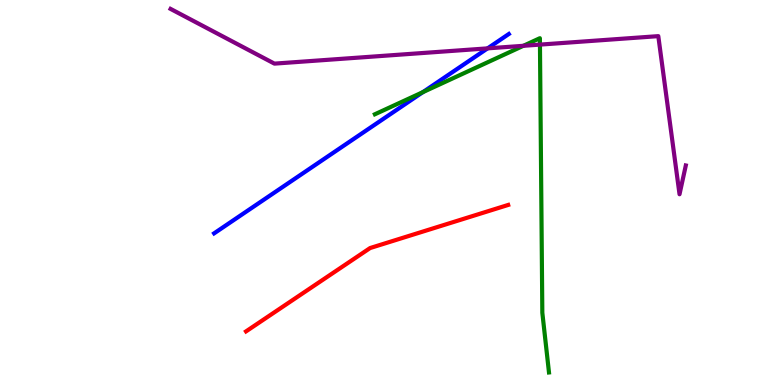[{'lines': ['blue', 'red'], 'intersections': []}, {'lines': ['green', 'red'], 'intersections': []}, {'lines': ['purple', 'red'], 'intersections': []}, {'lines': ['blue', 'green'], 'intersections': [{'x': 5.46, 'y': 7.61}]}, {'lines': ['blue', 'purple'], 'intersections': [{'x': 6.29, 'y': 8.74}]}, {'lines': ['green', 'purple'], 'intersections': [{'x': 6.75, 'y': 8.81}, {'x': 6.97, 'y': 8.84}]}]